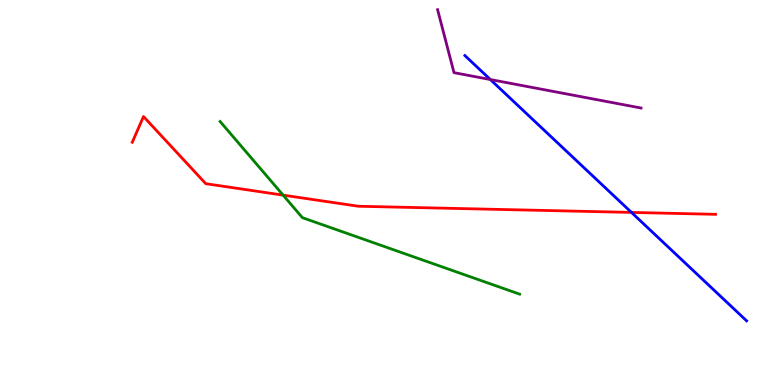[{'lines': ['blue', 'red'], 'intersections': [{'x': 8.15, 'y': 4.48}]}, {'lines': ['green', 'red'], 'intersections': [{'x': 3.65, 'y': 4.93}]}, {'lines': ['purple', 'red'], 'intersections': []}, {'lines': ['blue', 'green'], 'intersections': []}, {'lines': ['blue', 'purple'], 'intersections': [{'x': 6.33, 'y': 7.93}]}, {'lines': ['green', 'purple'], 'intersections': []}]